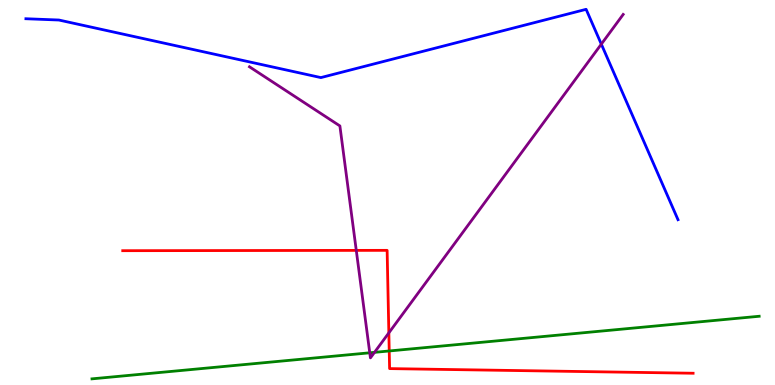[{'lines': ['blue', 'red'], 'intersections': []}, {'lines': ['green', 'red'], 'intersections': [{'x': 5.02, 'y': 0.884}]}, {'lines': ['purple', 'red'], 'intersections': [{'x': 4.6, 'y': 3.5}, {'x': 5.02, 'y': 1.35}]}, {'lines': ['blue', 'green'], 'intersections': []}, {'lines': ['blue', 'purple'], 'intersections': [{'x': 7.76, 'y': 8.85}]}, {'lines': ['green', 'purple'], 'intersections': [{'x': 4.77, 'y': 0.836}, {'x': 4.83, 'y': 0.848}]}]